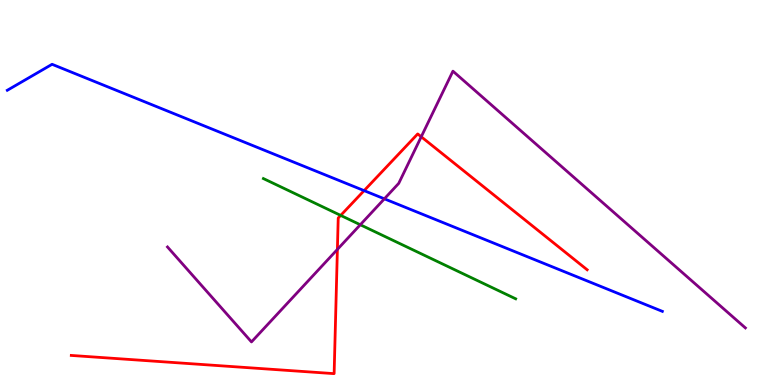[{'lines': ['blue', 'red'], 'intersections': [{'x': 4.7, 'y': 5.05}]}, {'lines': ['green', 'red'], 'intersections': [{'x': 4.4, 'y': 4.41}]}, {'lines': ['purple', 'red'], 'intersections': [{'x': 4.35, 'y': 3.52}, {'x': 5.44, 'y': 6.45}]}, {'lines': ['blue', 'green'], 'intersections': []}, {'lines': ['blue', 'purple'], 'intersections': [{'x': 4.96, 'y': 4.84}]}, {'lines': ['green', 'purple'], 'intersections': [{'x': 4.65, 'y': 4.16}]}]